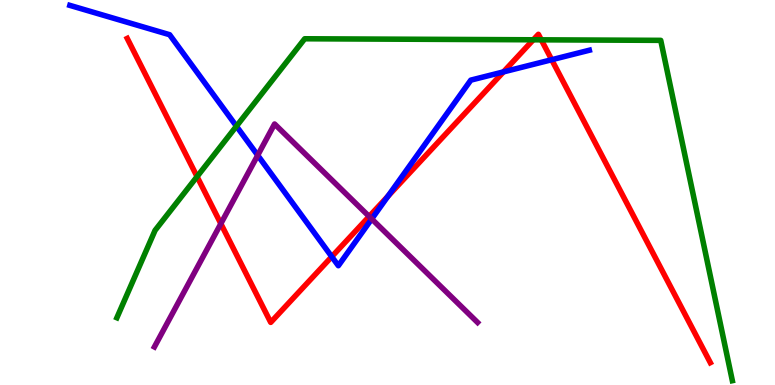[{'lines': ['blue', 'red'], 'intersections': [{'x': 4.28, 'y': 3.33}, {'x': 5.01, 'y': 4.9}, {'x': 6.5, 'y': 8.13}, {'x': 7.12, 'y': 8.45}]}, {'lines': ['green', 'red'], 'intersections': [{'x': 2.54, 'y': 5.41}, {'x': 6.88, 'y': 8.97}, {'x': 6.98, 'y': 8.97}]}, {'lines': ['purple', 'red'], 'intersections': [{'x': 2.85, 'y': 4.19}, {'x': 4.76, 'y': 4.38}]}, {'lines': ['blue', 'green'], 'intersections': [{'x': 3.05, 'y': 6.72}]}, {'lines': ['blue', 'purple'], 'intersections': [{'x': 3.33, 'y': 5.97}, {'x': 4.8, 'y': 4.31}]}, {'lines': ['green', 'purple'], 'intersections': []}]